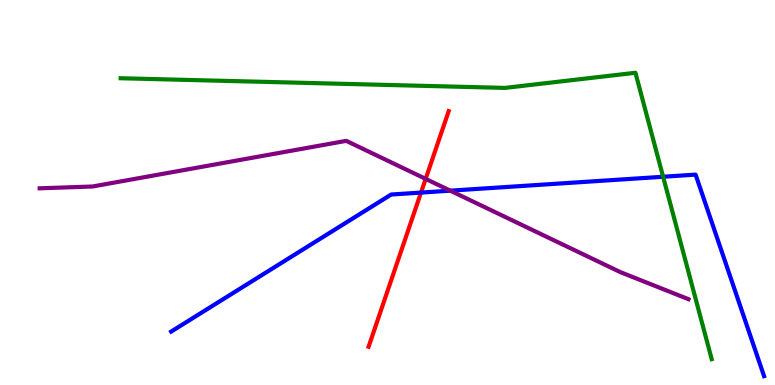[{'lines': ['blue', 'red'], 'intersections': [{'x': 5.43, 'y': 5.0}]}, {'lines': ['green', 'red'], 'intersections': []}, {'lines': ['purple', 'red'], 'intersections': [{'x': 5.49, 'y': 5.35}]}, {'lines': ['blue', 'green'], 'intersections': [{'x': 8.56, 'y': 5.41}]}, {'lines': ['blue', 'purple'], 'intersections': [{'x': 5.81, 'y': 5.05}]}, {'lines': ['green', 'purple'], 'intersections': []}]